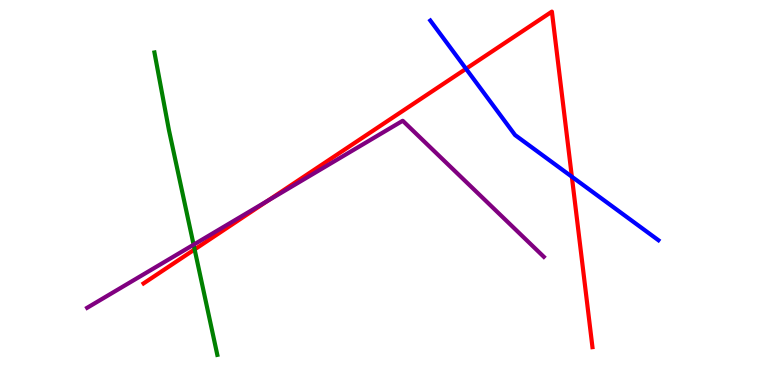[{'lines': ['blue', 'red'], 'intersections': [{'x': 6.01, 'y': 8.21}, {'x': 7.38, 'y': 5.41}]}, {'lines': ['green', 'red'], 'intersections': [{'x': 2.51, 'y': 3.52}]}, {'lines': ['purple', 'red'], 'intersections': [{'x': 3.45, 'y': 4.78}]}, {'lines': ['blue', 'green'], 'intersections': []}, {'lines': ['blue', 'purple'], 'intersections': []}, {'lines': ['green', 'purple'], 'intersections': [{'x': 2.5, 'y': 3.64}]}]